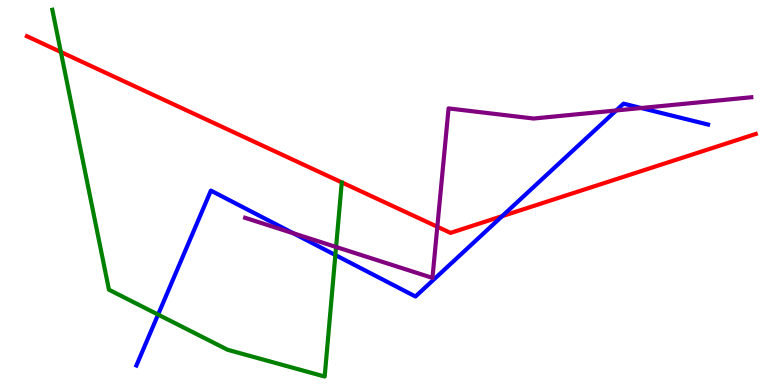[{'lines': ['blue', 'red'], 'intersections': [{'x': 6.48, 'y': 4.39}]}, {'lines': ['green', 'red'], 'intersections': [{'x': 0.785, 'y': 8.65}]}, {'lines': ['purple', 'red'], 'intersections': [{'x': 5.64, 'y': 4.11}]}, {'lines': ['blue', 'green'], 'intersections': [{'x': 2.04, 'y': 1.83}, {'x': 4.33, 'y': 3.38}]}, {'lines': ['blue', 'purple'], 'intersections': [{'x': 3.78, 'y': 3.94}, {'x': 7.95, 'y': 7.13}, {'x': 8.27, 'y': 7.19}]}, {'lines': ['green', 'purple'], 'intersections': [{'x': 4.34, 'y': 3.58}]}]